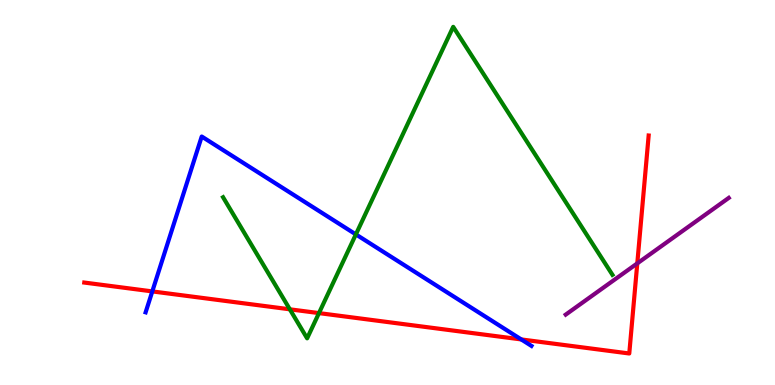[{'lines': ['blue', 'red'], 'intersections': [{'x': 1.97, 'y': 2.43}, {'x': 6.73, 'y': 1.18}]}, {'lines': ['green', 'red'], 'intersections': [{'x': 3.74, 'y': 1.97}, {'x': 4.12, 'y': 1.87}]}, {'lines': ['purple', 'red'], 'intersections': [{'x': 8.22, 'y': 3.16}]}, {'lines': ['blue', 'green'], 'intersections': [{'x': 4.59, 'y': 3.91}]}, {'lines': ['blue', 'purple'], 'intersections': []}, {'lines': ['green', 'purple'], 'intersections': []}]